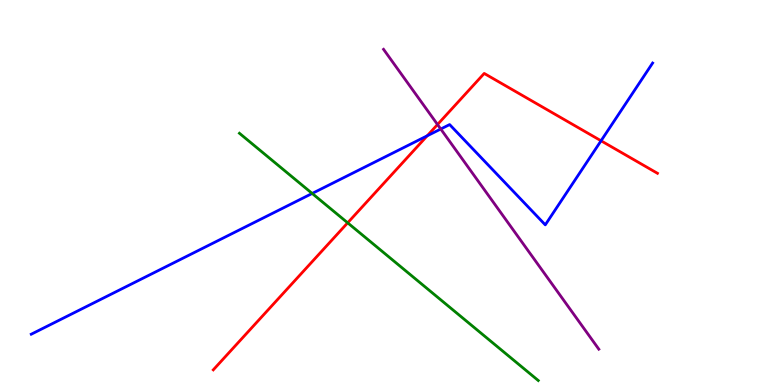[{'lines': ['blue', 'red'], 'intersections': [{'x': 5.51, 'y': 6.47}, {'x': 7.76, 'y': 6.34}]}, {'lines': ['green', 'red'], 'intersections': [{'x': 4.49, 'y': 4.21}]}, {'lines': ['purple', 'red'], 'intersections': [{'x': 5.65, 'y': 6.77}]}, {'lines': ['blue', 'green'], 'intersections': [{'x': 4.03, 'y': 4.98}]}, {'lines': ['blue', 'purple'], 'intersections': [{'x': 5.69, 'y': 6.65}]}, {'lines': ['green', 'purple'], 'intersections': []}]